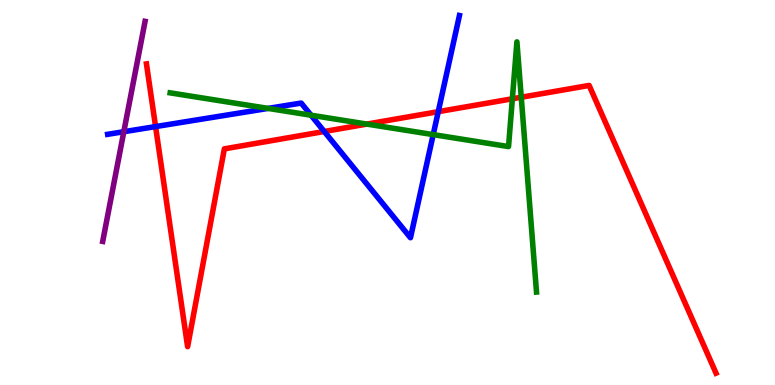[{'lines': ['blue', 'red'], 'intersections': [{'x': 2.01, 'y': 6.71}, {'x': 4.18, 'y': 6.58}, {'x': 5.65, 'y': 7.1}]}, {'lines': ['green', 'red'], 'intersections': [{'x': 4.73, 'y': 6.78}, {'x': 6.61, 'y': 7.43}, {'x': 6.73, 'y': 7.47}]}, {'lines': ['purple', 'red'], 'intersections': []}, {'lines': ['blue', 'green'], 'intersections': [{'x': 3.46, 'y': 7.18}, {'x': 4.01, 'y': 7.01}, {'x': 5.59, 'y': 6.5}]}, {'lines': ['blue', 'purple'], 'intersections': [{'x': 1.6, 'y': 6.58}]}, {'lines': ['green', 'purple'], 'intersections': []}]